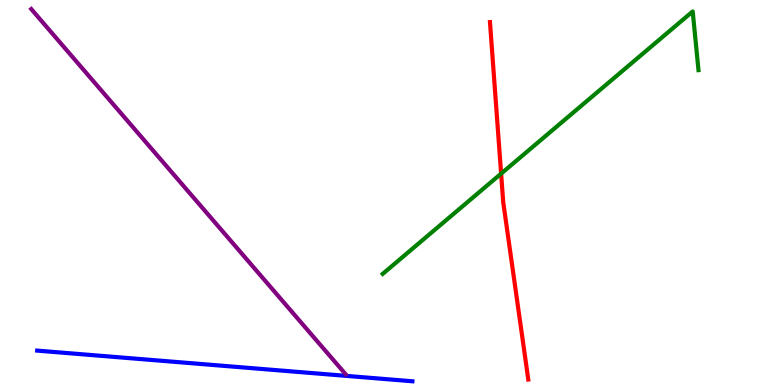[{'lines': ['blue', 'red'], 'intersections': []}, {'lines': ['green', 'red'], 'intersections': [{'x': 6.47, 'y': 5.49}]}, {'lines': ['purple', 'red'], 'intersections': []}, {'lines': ['blue', 'green'], 'intersections': []}, {'lines': ['blue', 'purple'], 'intersections': []}, {'lines': ['green', 'purple'], 'intersections': []}]